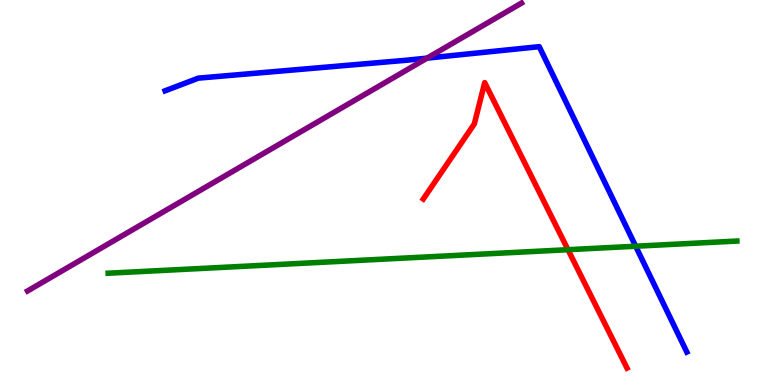[{'lines': ['blue', 'red'], 'intersections': []}, {'lines': ['green', 'red'], 'intersections': [{'x': 7.33, 'y': 3.51}]}, {'lines': ['purple', 'red'], 'intersections': []}, {'lines': ['blue', 'green'], 'intersections': [{'x': 8.2, 'y': 3.6}]}, {'lines': ['blue', 'purple'], 'intersections': [{'x': 5.51, 'y': 8.49}]}, {'lines': ['green', 'purple'], 'intersections': []}]